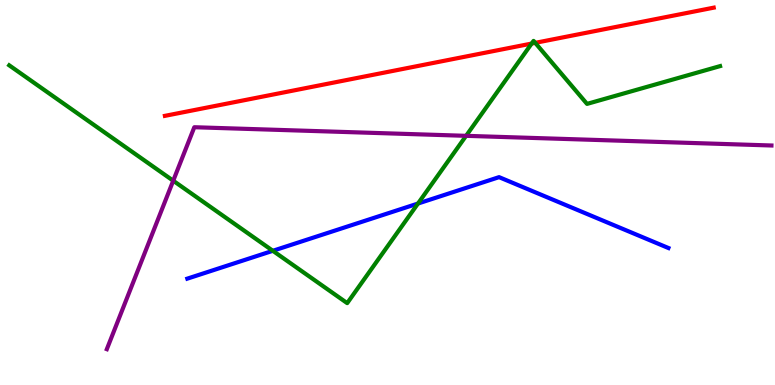[{'lines': ['blue', 'red'], 'intersections': []}, {'lines': ['green', 'red'], 'intersections': [{'x': 6.86, 'y': 8.87}, {'x': 6.91, 'y': 8.89}]}, {'lines': ['purple', 'red'], 'intersections': []}, {'lines': ['blue', 'green'], 'intersections': [{'x': 3.52, 'y': 3.49}, {'x': 5.39, 'y': 4.71}]}, {'lines': ['blue', 'purple'], 'intersections': []}, {'lines': ['green', 'purple'], 'intersections': [{'x': 2.24, 'y': 5.31}, {'x': 6.01, 'y': 6.47}]}]